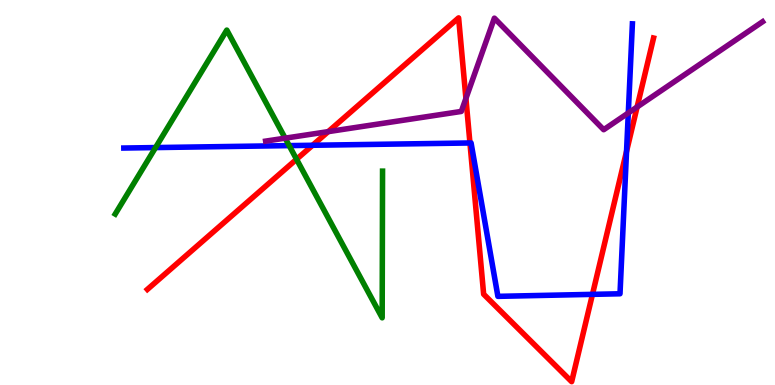[{'lines': ['blue', 'red'], 'intersections': [{'x': 4.03, 'y': 6.23}, {'x': 6.06, 'y': 6.29}, {'x': 7.64, 'y': 2.35}, {'x': 8.08, 'y': 6.07}]}, {'lines': ['green', 'red'], 'intersections': [{'x': 3.83, 'y': 5.86}]}, {'lines': ['purple', 'red'], 'intersections': [{'x': 4.24, 'y': 6.58}, {'x': 6.01, 'y': 7.44}, {'x': 8.22, 'y': 7.22}]}, {'lines': ['blue', 'green'], 'intersections': [{'x': 2.01, 'y': 6.17}, {'x': 3.73, 'y': 6.22}]}, {'lines': ['blue', 'purple'], 'intersections': [{'x': 8.11, 'y': 7.07}]}, {'lines': ['green', 'purple'], 'intersections': [{'x': 3.68, 'y': 6.41}]}]